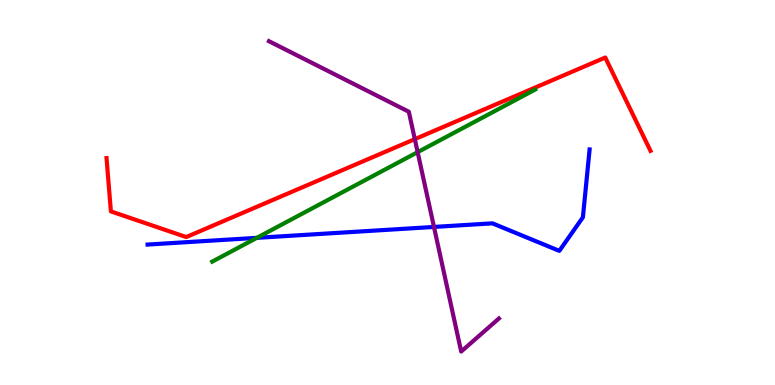[{'lines': ['blue', 'red'], 'intersections': []}, {'lines': ['green', 'red'], 'intersections': []}, {'lines': ['purple', 'red'], 'intersections': [{'x': 5.35, 'y': 6.39}]}, {'lines': ['blue', 'green'], 'intersections': [{'x': 3.31, 'y': 3.82}]}, {'lines': ['blue', 'purple'], 'intersections': [{'x': 5.6, 'y': 4.11}]}, {'lines': ['green', 'purple'], 'intersections': [{'x': 5.39, 'y': 6.05}]}]